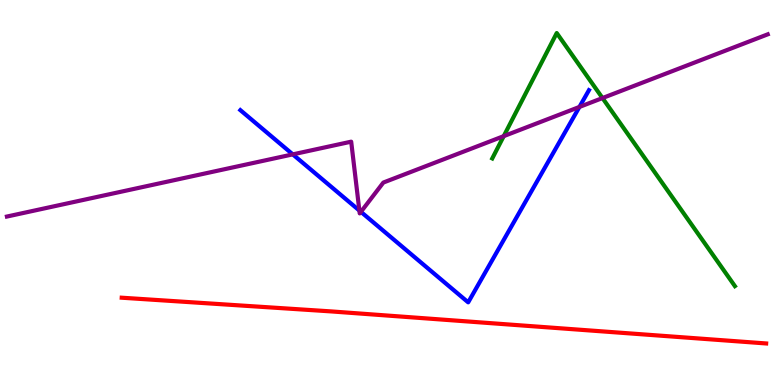[{'lines': ['blue', 'red'], 'intersections': []}, {'lines': ['green', 'red'], 'intersections': []}, {'lines': ['purple', 'red'], 'intersections': []}, {'lines': ['blue', 'green'], 'intersections': []}, {'lines': ['blue', 'purple'], 'intersections': [{'x': 3.78, 'y': 5.99}, {'x': 4.64, 'y': 4.53}, {'x': 4.66, 'y': 4.5}, {'x': 7.48, 'y': 7.22}]}, {'lines': ['green', 'purple'], 'intersections': [{'x': 6.5, 'y': 6.46}, {'x': 7.77, 'y': 7.45}]}]